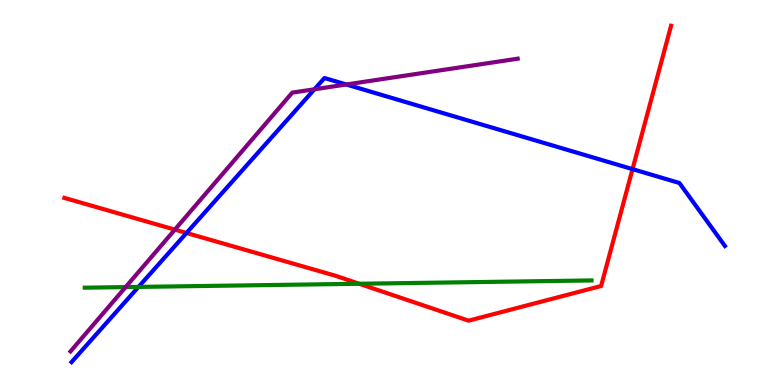[{'lines': ['blue', 'red'], 'intersections': [{'x': 2.41, 'y': 3.95}, {'x': 8.16, 'y': 5.61}]}, {'lines': ['green', 'red'], 'intersections': [{'x': 4.63, 'y': 2.63}]}, {'lines': ['purple', 'red'], 'intersections': [{'x': 2.26, 'y': 4.04}]}, {'lines': ['blue', 'green'], 'intersections': [{'x': 1.79, 'y': 2.55}]}, {'lines': ['blue', 'purple'], 'intersections': [{'x': 4.06, 'y': 7.68}, {'x': 4.47, 'y': 7.81}]}, {'lines': ['green', 'purple'], 'intersections': [{'x': 1.62, 'y': 2.54}]}]